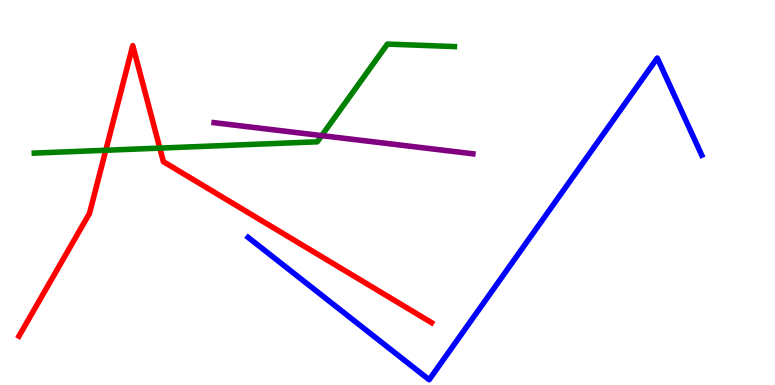[{'lines': ['blue', 'red'], 'intersections': []}, {'lines': ['green', 'red'], 'intersections': [{'x': 1.36, 'y': 6.1}, {'x': 2.06, 'y': 6.15}]}, {'lines': ['purple', 'red'], 'intersections': []}, {'lines': ['blue', 'green'], 'intersections': []}, {'lines': ['blue', 'purple'], 'intersections': []}, {'lines': ['green', 'purple'], 'intersections': [{'x': 4.15, 'y': 6.48}]}]